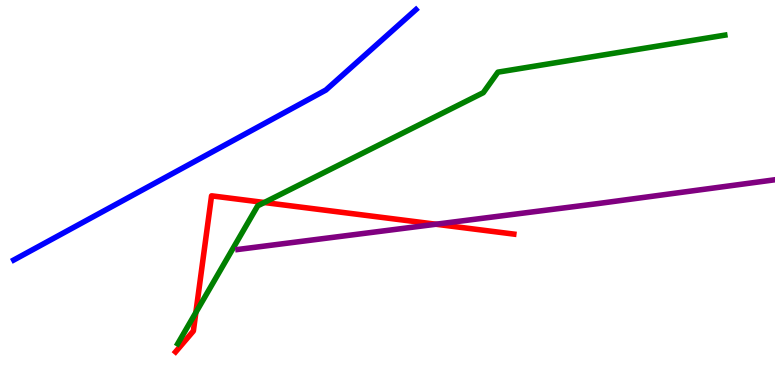[{'lines': ['blue', 'red'], 'intersections': []}, {'lines': ['green', 'red'], 'intersections': [{'x': 2.53, 'y': 1.88}, {'x': 3.41, 'y': 4.74}]}, {'lines': ['purple', 'red'], 'intersections': [{'x': 5.62, 'y': 4.18}]}, {'lines': ['blue', 'green'], 'intersections': []}, {'lines': ['blue', 'purple'], 'intersections': []}, {'lines': ['green', 'purple'], 'intersections': []}]